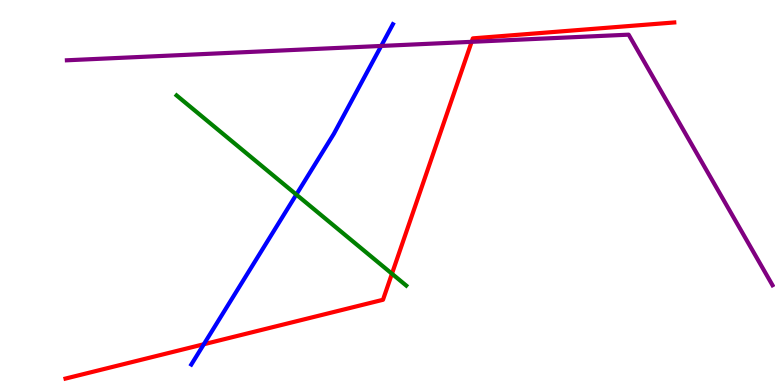[{'lines': ['blue', 'red'], 'intersections': [{'x': 2.63, 'y': 1.06}]}, {'lines': ['green', 'red'], 'intersections': [{'x': 5.06, 'y': 2.89}]}, {'lines': ['purple', 'red'], 'intersections': [{'x': 6.09, 'y': 8.91}]}, {'lines': ['blue', 'green'], 'intersections': [{'x': 3.82, 'y': 4.95}]}, {'lines': ['blue', 'purple'], 'intersections': [{'x': 4.92, 'y': 8.81}]}, {'lines': ['green', 'purple'], 'intersections': []}]